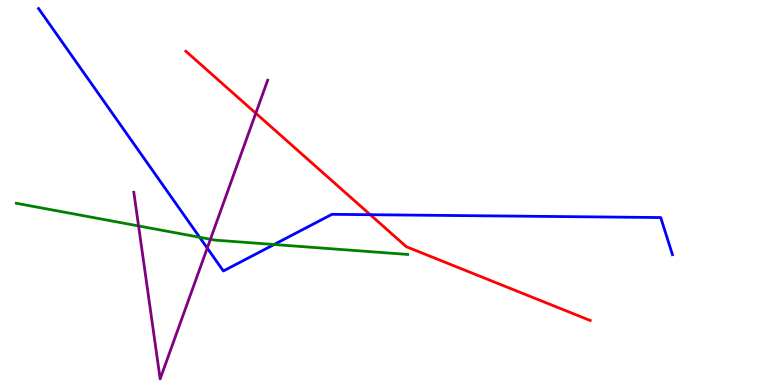[{'lines': ['blue', 'red'], 'intersections': [{'x': 4.78, 'y': 4.42}]}, {'lines': ['green', 'red'], 'intersections': []}, {'lines': ['purple', 'red'], 'intersections': [{'x': 3.3, 'y': 7.06}]}, {'lines': ['blue', 'green'], 'intersections': [{'x': 2.58, 'y': 3.84}, {'x': 3.54, 'y': 3.65}]}, {'lines': ['blue', 'purple'], 'intersections': [{'x': 2.67, 'y': 3.56}]}, {'lines': ['green', 'purple'], 'intersections': [{'x': 1.79, 'y': 4.13}, {'x': 2.72, 'y': 3.79}]}]